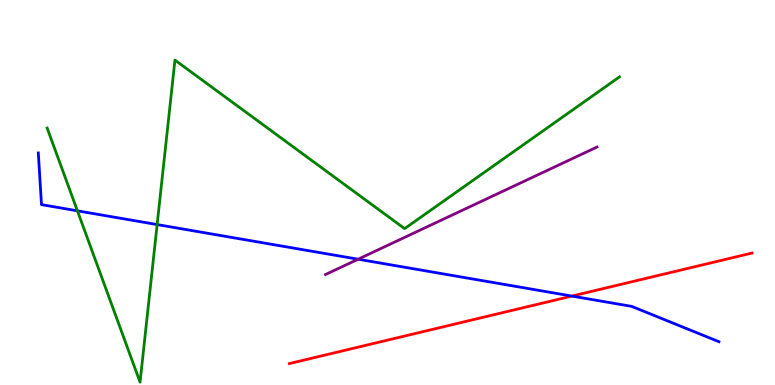[{'lines': ['blue', 'red'], 'intersections': [{'x': 7.38, 'y': 2.31}]}, {'lines': ['green', 'red'], 'intersections': []}, {'lines': ['purple', 'red'], 'intersections': []}, {'lines': ['blue', 'green'], 'intersections': [{'x': 0.999, 'y': 4.52}, {'x': 2.03, 'y': 4.17}]}, {'lines': ['blue', 'purple'], 'intersections': [{'x': 4.62, 'y': 3.27}]}, {'lines': ['green', 'purple'], 'intersections': []}]